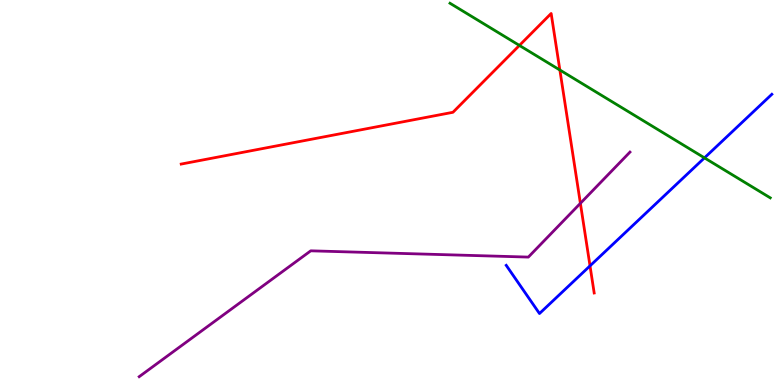[{'lines': ['blue', 'red'], 'intersections': [{'x': 7.61, 'y': 3.09}]}, {'lines': ['green', 'red'], 'intersections': [{'x': 6.7, 'y': 8.82}, {'x': 7.22, 'y': 8.18}]}, {'lines': ['purple', 'red'], 'intersections': [{'x': 7.49, 'y': 4.72}]}, {'lines': ['blue', 'green'], 'intersections': [{'x': 9.09, 'y': 5.9}]}, {'lines': ['blue', 'purple'], 'intersections': []}, {'lines': ['green', 'purple'], 'intersections': []}]